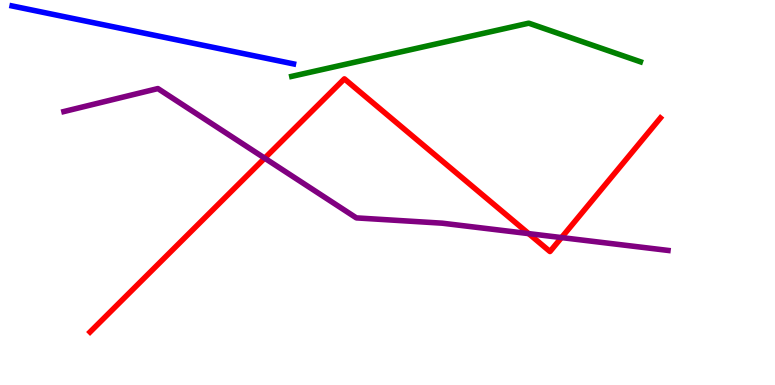[{'lines': ['blue', 'red'], 'intersections': []}, {'lines': ['green', 'red'], 'intersections': []}, {'lines': ['purple', 'red'], 'intersections': [{'x': 3.42, 'y': 5.89}, {'x': 6.82, 'y': 3.93}, {'x': 7.25, 'y': 3.83}]}, {'lines': ['blue', 'green'], 'intersections': []}, {'lines': ['blue', 'purple'], 'intersections': []}, {'lines': ['green', 'purple'], 'intersections': []}]